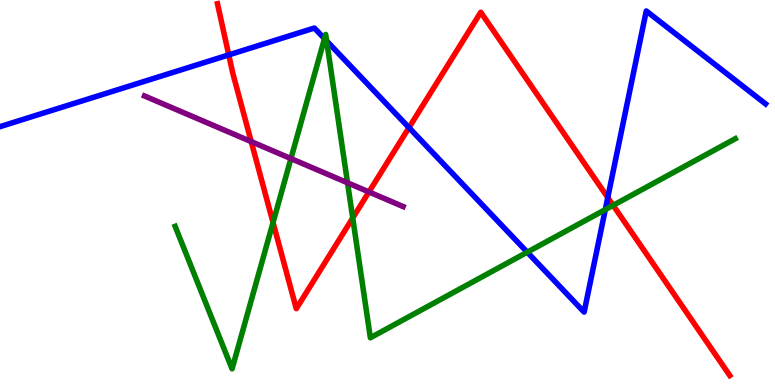[{'lines': ['blue', 'red'], 'intersections': [{'x': 2.95, 'y': 8.57}, {'x': 5.28, 'y': 6.69}, {'x': 7.84, 'y': 4.87}]}, {'lines': ['green', 'red'], 'intersections': [{'x': 3.52, 'y': 4.22}, {'x': 4.55, 'y': 4.34}, {'x': 7.91, 'y': 4.67}]}, {'lines': ['purple', 'red'], 'intersections': [{'x': 3.24, 'y': 6.32}, {'x': 4.76, 'y': 5.01}]}, {'lines': ['blue', 'green'], 'intersections': [{'x': 4.19, 'y': 9.0}, {'x': 4.21, 'y': 8.94}, {'x': 6.8, 'y': 3.45}, {'x': 7.81, 'y': 4.56}]}, {'lines': ['blue', 'purple'], 'intersections': []}, {'lines': ['green', 'purple'], 'intersections': [{'x': 3.75, 'y': 5.88}, {'x': 4.48, 'y': 5.25}]}]